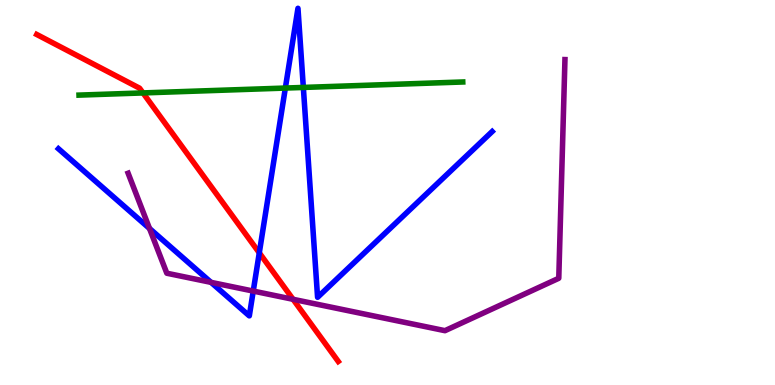[{'lines': ['blue', 'red'], 'intersections': [{'x': 3.35, 'y': 3.43}]}, {'lines': ['green', 'red'], 'intersections': [{'x': 1.85, 'y': 7.59}]}, {'lines': ['purple', 'red'], 'intersections': [{'x': 3.78, 'y': 2.23}]}, {'lines': ['blue', 'green'], 'intersections': [{'x': 3.68, 'y': 7.71}, {'x': 3.91, 'y': 7.73}]}, {'lines': ['blue', 'purple'], 'intersections': [{'x': 1.93, 'y': 4.07}, {'x': 2.72, 'y': 2.67}, {'x': 3.27, 'y': 2.44}]}, {'lines': ['green', 'purple'], 'intersections': []}]